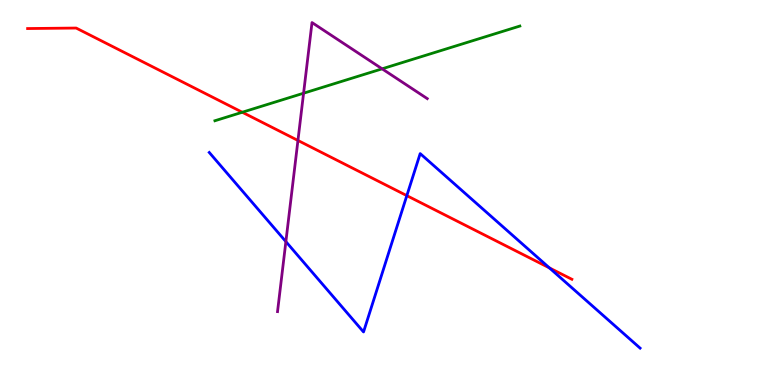[{'lines': ['blue', 'red'], 'intersections': [{'x': 5.25, 'y': 4.92}, {'x': 7.09, 'y': 3.04}]}, {'lines': ['green', 'red'], 'intersections': [{'x': 3.13, 'y': 7.08}]}, {'lines': ['purple', 'red'], 'intersections': [{'x': 3.84, 'y': 6.35}]}, {'lines': ['blue', 'green'], 'intersections': []}, {'lines': ['blue', 'purple'], 'intersections': [{'x': 3.69, 'y': 3.72}]}, {'lines': ['green', 'purple'], 'intersections': [{'x': 3.92, 'y': 7.58}, {'x': 4.93, 'y': 8.21}]}]